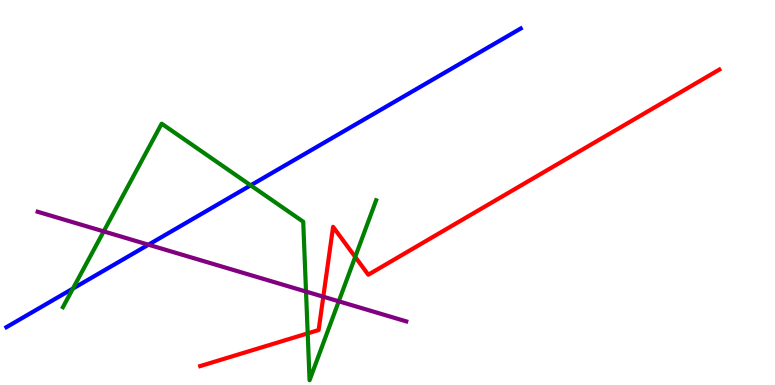[{'lines': ['blue', 'red'], 'intersections': []}, {'lines': ['green', 'red'], 'intersections': [{'x': 3.97, 'y': 1.34}, {'x': 4.58, 'y': 3.33}]}, {'lines': ['purple', 'red'], 'intersections': [{'x': 4.17, 'y': 2.29}]}, {'lines': ['blue', 'green'], 'intersections': [{'x': 0.941, 'y': 2.5}, {'x': 3.23, 'y': 5.19}]}, {'lines': ['blue', 'purple'], 'intersections': [{'x': 1.92, 'y': 3.64}]}, {'lines': ['green', 'purple'], 'intersections': [{'x': 1.34, 'y': 3.99}, {'x': 3.95, 'y': 2.43}, {'x': 4.37, 'y': 2.17}]}]